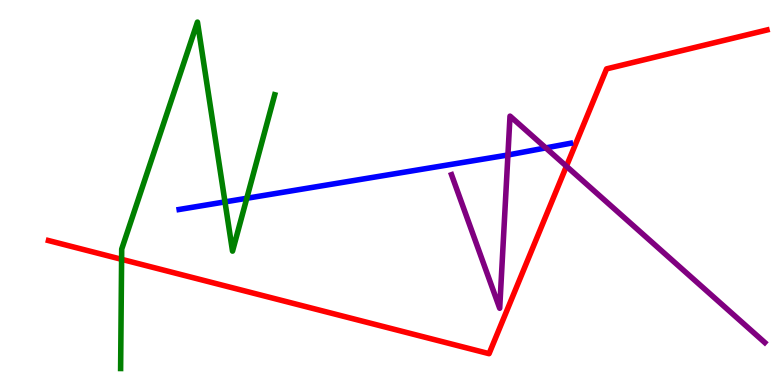[{'lines': ['blue', 'red'], 'intersections': []}, {'lines': ['green', 'red'], 'intersections': [{'x': 1.57, 'y': 3.26}]}, {'lines': ['purple', 'red'], 'intersections': [{'x': 7.31, 'y': 5.68}]}, {'lines': ['blue', 'green'], 'intersections': [{'x': 2.9, 'y': 4.76}, {'x': 3.18, 'y': 4.85}]}, {'lines': ['blue', 'purple'], 'intersections': [{'x': 6.55, 'y': 5.97}, {'x': 7.04, 'y': 6.16}]}, {'lines': ['green', 'purple'], 'intersections': []}]